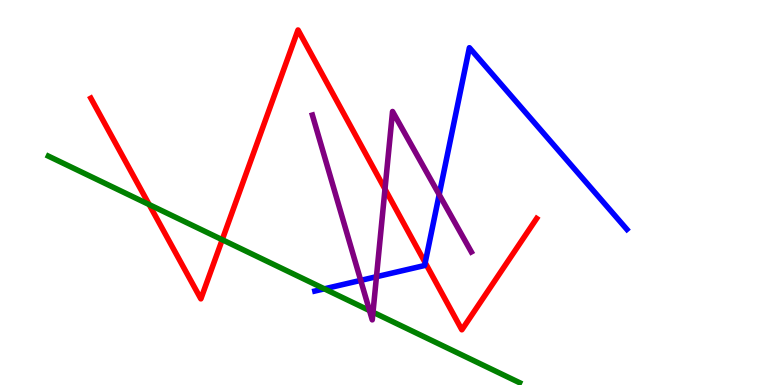[{'lines': ['blue', 'red'], 'intersections': [{'x': 5.49, 'y': 3.18}]}, {'lines': ['green', 'red'], 'intersections': [{'x': 1.92, 'y': 4.69}, {'x': 2.87, 'y': 3.77}]}, {'lines': ['purple', 'red'], 'intersections': [{'x': 4.97, 'y': 5.09}]}, {'lines': ['blue', 'green'], 'intersections': [{'x': 4.19, 'y': 2.5}]}, {'lines': ['blue', 'purple'], 'intersections': [{'x': 4.65, 'y': 2.72}, {'x': 4.86, 'y': 2.81}, {'x': 5.67, 'y': 4.95}]}, {'lines': ['green', 'purple'], 'intersections': [{'x': 4.77, 'y': 1.93}, {'x': 4.81, 'y': 1.89}]}]